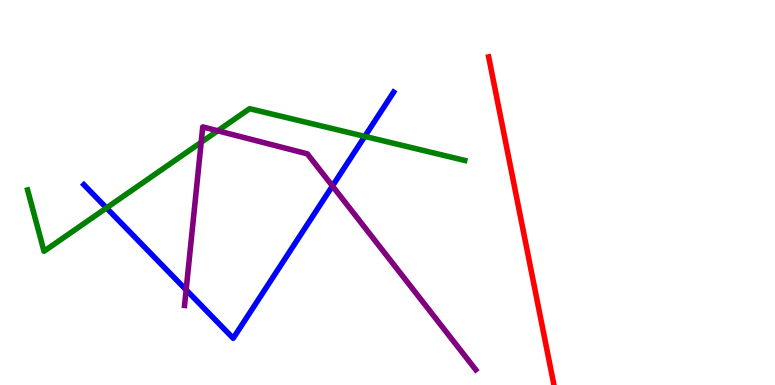[{'lines': ['blue', 'red'], 'intersections': []}, {'lines': ['green', 'red'], 'intersections': []}, {'lines': ['purple', 'red'], 'intersections': []}, {'lines': ['blue', 'green'], 'intersections': [{'x': 1.37, 'y': 4.6}, {'x': 4.71, 'y': 6.46}]}, {'lines': ['blue', 'purple'], 'intersections': [{'x': 2.4, 'y': 2.47}, {'x': 4.29, 'y': 5.17}]}, {'lines': ['green', 'purple'], 'intersections': [{'x': 2.6, 'y': 6.3}, {'x': 2.81, 'y': 6.6}]}]